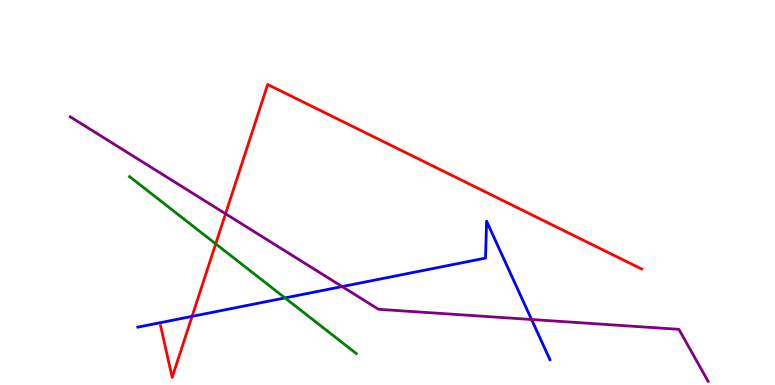[{'lines': ['blue', 'red'], 'intersections': [{'x': 2.48, 'y': 1.78}]}, {'lines': ['green', 'red'], 'intersections': [{'x': 2.78, 'y': 3.67}]}, {'lines': ['purple', 'red'], 'intersections': [{'x': 2.91, 'y': 4.45}]}, {'lines': ['blue', 'green'], 'intersections': [{'x': 3.68, 'y': 2.26}]}, {'lines': ['blue', 'purple'], 'intersections': [{'x': 4.41, 'y': 2.56}, {'x': 6.86, 'y': 1.7}]}, {'lines': ['green', 'purple'], 'intersections': []}]